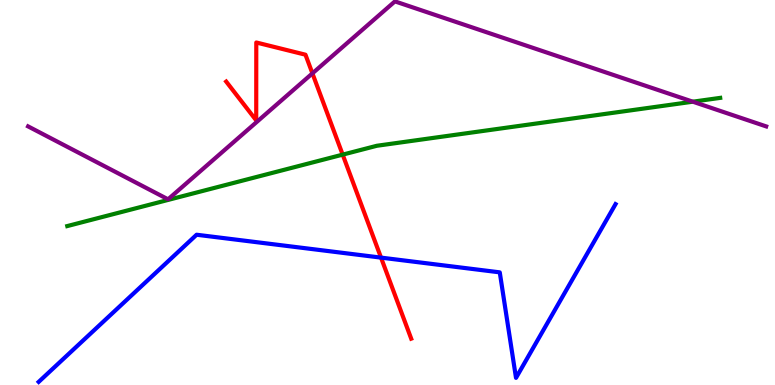[{'lines': ['blue', 'red'], 'intersections': [{'x': 4.92, 'y': 3.31}]}, {'lines': ['green', 'red'], 'intersections': [{'x': 4.42, 'y': 5.98}]}, {'lines': ['purple', 'red'], 'intersections': [{'x': 4.03, 'y': 8.09}]}, {'lines': ['blue', 'green'], 'intersections': []}, {'lines': ['blue', 'purple'], 'intersections': []}, {'lines': ['green', 'purple'], 'intersections': [{'x': 8.94, 'y': 7.36}]}]